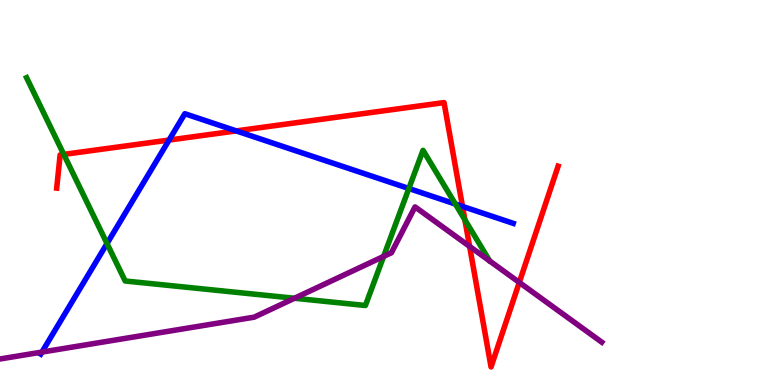[{'lines': ['blue', 'red'], 'intersections': [{'x': 2.18, 'y': 6.36}, {'x': 3.05, 'y': 6.6}, {'x': 5.97, 'y': 4.64}]}, {'lines': ['green', 'red'], 'intersections': [{'x': 0.823, 'y': 5.99}, {'x': 6.0, 'y': 4.29}]}, {'lines': ['purple', 'red'], 'intersections': [{'x': 6.06, 'y': 3.6}, {'x': 6.7, 'y': 2.66}]}, {'lines': ['blue', 'green'], 'intersections': [{'x': 1.38, 'y': 3.67}, {'x': 5.28, 'y': 5.1}, {'x': 5.88, 'y': 4.7}]}, {'lines': ['blue', 'purple'], 'intersections': [{'x': 0.541, 'y': 0.855}]}, {'lines': ['green', 'purple'], 'intersections': [{'x': 3.8, 'y': 2.25}, {'x': 4.95, 'y': 3.34}]}]